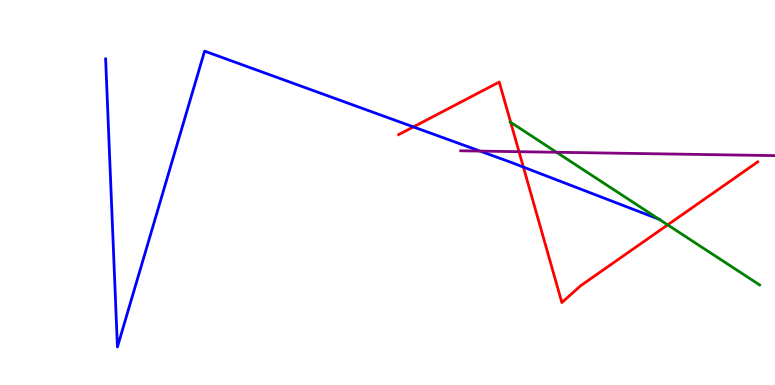[{'lines': ['blue', 'red'], 'intersections': [{'x': 5.33, 'y': 6.7}, {'x': 6.75, 'y': 5.66}]}, {'lines': ['green', 'red'], 'intersections': [{'x': 6.59, 'y': 6.82}, {'x': 8.62, 'y': 4.16}]}, {'lines': ['purple', 'red'], 'intersections': [{'x': 6.7, 'y': 6.06}]}, {'lines': ['blue', 'green'], 'intersections': [{'x': 8.5, 'y': 4.31}]}, {'lines': ['blue', 'purple'], 'intersections': [{'x': 6.19, 'y': 6.08}]}, {'lines': ['green', 'purple'], 'intersections': [{'x': 7.18, 'y': 6.04}]}]